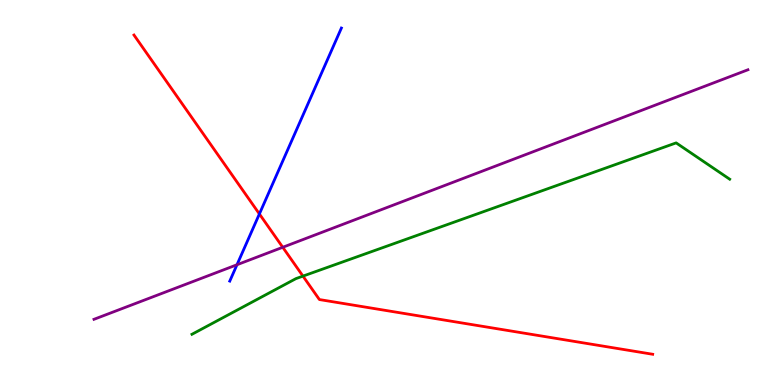[{'lines': ['blue', 'red'], 'intersections': [{'x': 3.35, 'y': 4.44}]}, {'lines': ['green', 'red'], 'intersections': [{'x': 3.91, 'y': 2.83}]}, {'lines': ['purple', 'red'], 'intersections': [{'x': 3.65, 'y': 3.58}]}, {'lines': ['blue', 'green'], 'intersections': []}, {'lines': ['blue', 'purple'], 'intersections': [{'x': 3.06, 'y': 3.12}]}, {'lines': ['green', 'purple'], 'intersections': []}]